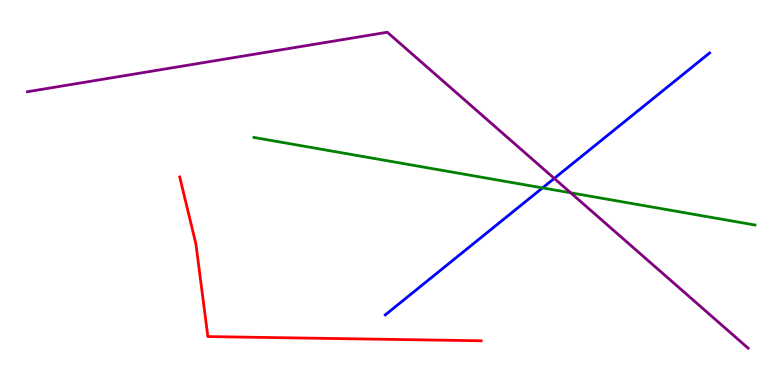[{'lines': ['blue', 'red'], 'intersections': []}, {'lines': ['green', 'red'], 'intersections': []}, {'lines': ['purple', 'red'], 'intersections': []}, {'lines': ['blue', 'green'], 'intersections': [{'x': 7.0, 'y': 5.12}]}, {'lines': ['blue', 'purple'], 'intersections': [{'x': 7.15, 'y': 5.37}]}, {'lines': ['green', 'purple'], 'intersections': [{'x': 7.36, 'y': 4.99}]}]